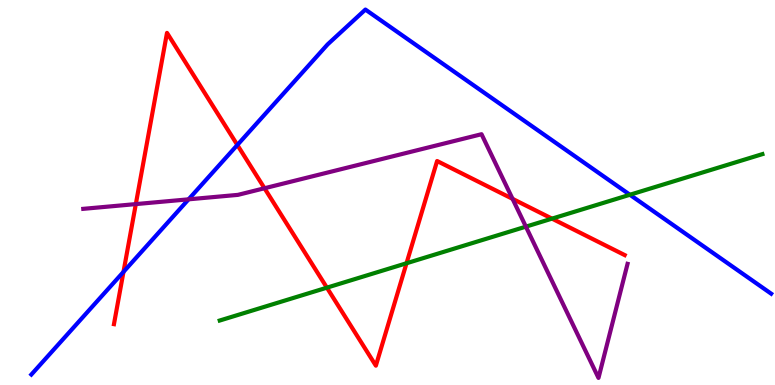[{'lines': ['blue', 'red'], 'intersections': [{'x': 1.59, 'y': 2.94}, {'x': 3.06, 'y': 6.23}]}, {'lines': ['green', 'red'], 'intersections': [{'x': 4.22, 'y': 2.53}, {'x': 5.25, 'y': 3.16}, {'x': 7.12, 'y': 4.32}]}, {'lines': ['purple', 'red'], 'intersections': [{'x': 1.75, 'y': 4.7}, {'x': 3.41, 'y': 5.11}, {'x': 6.61, 'y': 4.84}]}, {'lines': ['blue', 'green'], 'intersections': [{'x': 8.13, 'y': 4.94}]}, {'lines': ['blue', 'purple'], 'intersections': [{'x': 2.43, 'y': 4.82}]}, {'lines': ['green', 'purple'], 'intersections': [{'x': 6.79, 'y': 4.11}]}]